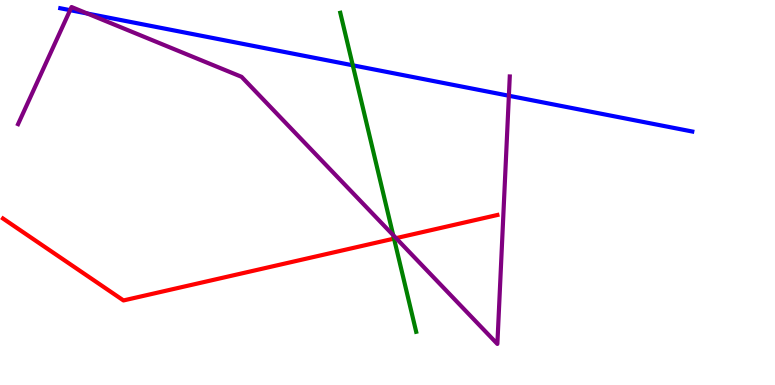[{'lines': ['blue', 'red'], 'intersections': []}, {'lines': ['green', 'red'], 'intersections': [{'x': 5.08, 'y': 3.8}]}, {'lines': ['purple', 'red'], 'intersections': [{'x': 5.11, 'y': 3.81}]}, {'lines': ['blue', 'green'], 'intersections': [{'x': 4.55, 'y': 8.3}]}, {'lines': ['blue', 'purple'], 'intersections': [{'x': 0.905, 'y': 9.74}, {'x': 1.13, 'y': 9.65}, {'x': 6.57, 'y': 7.51}]}, {'lines': ['green', 'purple'], 'intersections': [{'x': 5.07, 'y': 3.89}]}]